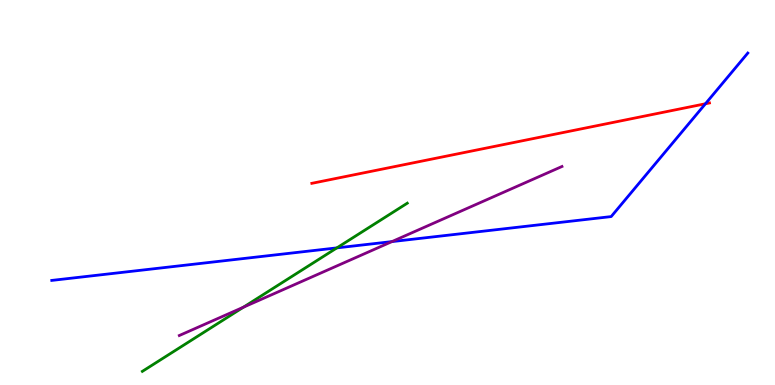[{'lines': ['blue', 'red'], 'intersections': [{'x': 9.1, 'y': 7.3}]}, {'lines': ['green', 'red'], 'intersections': []}, {'lines': ['purple', 'red'], 'intersections': []}, {'lines': ['blue', 'green'], 'intersections': [{'x': 4.35, 'y': 3.56}]}, {'lines': ['blue', 'purple'], 'intersections': [{'x': 5.06, 'y': 3.72}]}, {'lines': ['green', 'purple'], 'intersections': [{'x': 3.14, 'y': 2.02}]}]